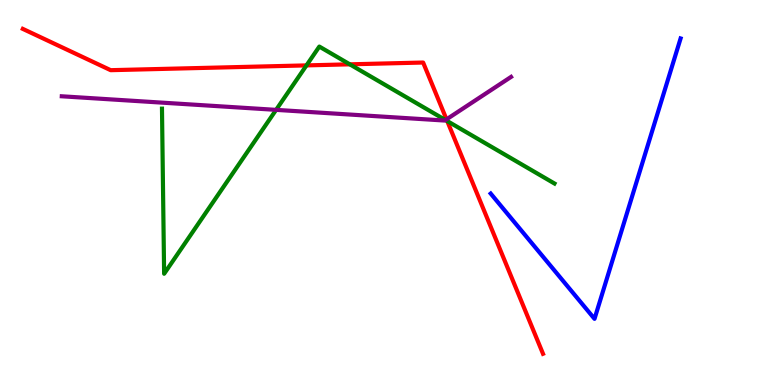[{'lines': ['blue', 'red'], 'intersections': []}, {'lines': ['green', 'red'], 'intersections': [{'x': 3.95, 'y': 8.3}, {'x': 4.51, 'y': 8.33}, {'x': 5.77, 'y': 6.86}]}, {'lines': ['purple', 'red'], 'intersections': [{'x': 5.76, 'y': 6.9}]}, {'lines': ['blue', 'green'], 'intersections': []}, {'lines': ['blue', 'purple'], 'intersections': []}, {'lines': ['green', 'purple'], 'intersections': [{'x': 3.56, 'y': 7.15}, {'x': 5.75, 'y': 6.88}]}]